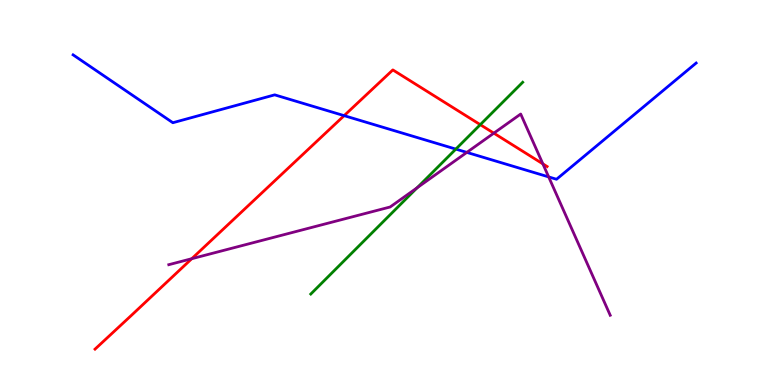[{'lines': ['blue', 'red'], 'intersections': [{'x': 4.44, 'y': 7.0}]}, {'lines': ['green', 'red'], 'intersections': [{'x': 6.2, 'y': 6.76}]}, {'lines': ['purple', 'red'], 'intersections': [{'x': 2.47, 'y': 3.28}, {'x': 6.37, 'y': 6.54}, {'x': 7.0, 'y': 5.74}]}, {'lines': ['blue', 'green'], 'intersections': [{'x': 5.88, 'y': 6.13}]}, {'lines': ['blue', 'purple'], 'intersections': [{'x': 6.02, 'y': 6.04}, {'x': 7.08, 'y': 5.41}]}, {'lines': ['green', 'purple'], 'intersections': [{'x': 5.38, 'y': 5.12}]}]